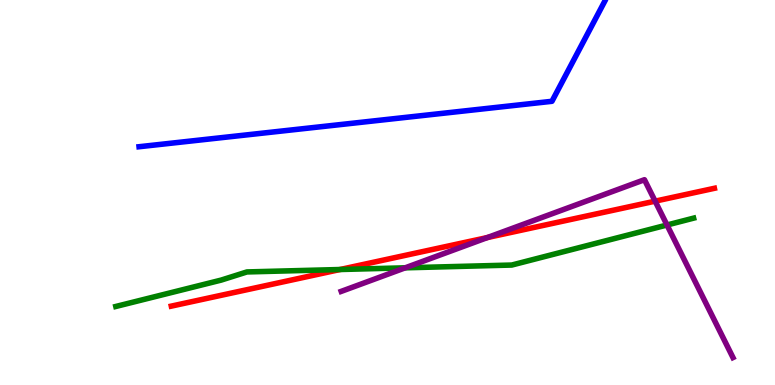[{'lines': ['blue', 'red'], 'intersections': []}, {'lines': ['green', 'red'], 'intersections': [{'x': 4.39, 'y': 3.0}]}, {'lines': ['purple', 'red'], 'intersections': [{'x': 6.29, 'y': 3.83}, {'x': 8.45, 'y': 4.78}]}, {'lines': ['blue', 'green'], 'intersections': []}, {'lines': ['blue', 'purple'], 'intersections': []}, {'lines': ['green', 'purple'], 'intersections': [{'x': 5.23, 'y': 3.04}, {'x': 8.61, 'y': 4.16}]}]